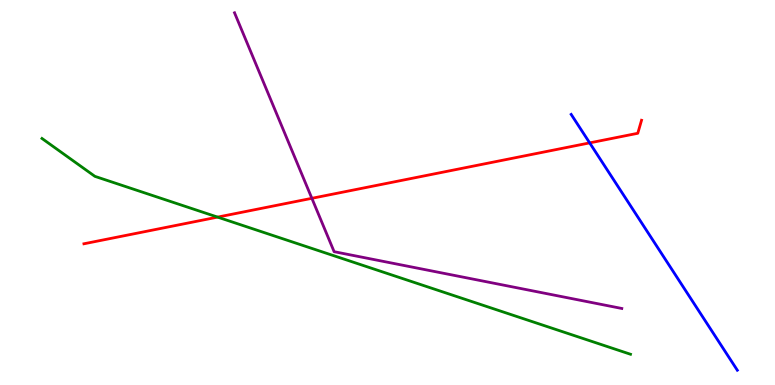[{'lines': ['blue', 'red'], 'intersections': [{'x': 7.61, 'y': 6.29}]}, {'lines': ['green', 'red'], 'intersections': [{'x': 2.81, 'y': 4.36}]}, {'lines': ['purple', 'red'], 'intersections': [{'x': 4.02, 'y': 4.85}]}, {'lines': ['blue', 'green'], 'intersections': []}, {'lines': ['blue', 'purple'], 'intersections': []}, {'lines': ['green', 'purple'], 'intersections': []}]